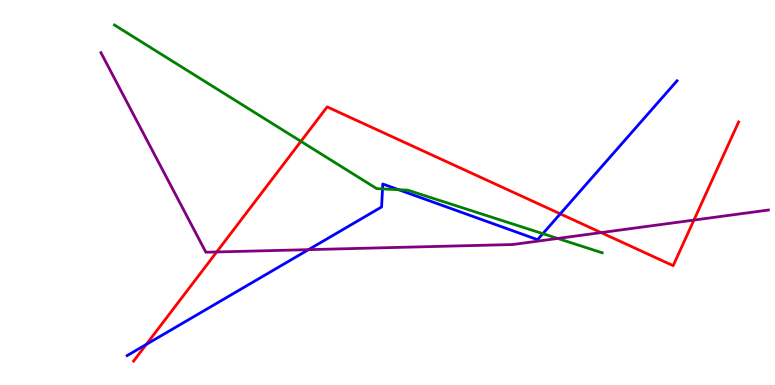[{'lines': ['blue', 'red'], 'intersections': [{'x': 1.89, 'y': 1.05}, {'x': 7.23, 'y': 4.45}]}, {'lines': ['green', 'red'], 'intersections': [{'x': 3.88, 'y': 6.33}]}, {'lines': ['purple', 'red'], 'intersections': [{'x': 2.8, 'y': 3.46}, {'x': 7.76, 'y': 3.96}, {'x': 8.95, 'y': 4.28}]}, {'lines': ['blue', 'green'], 'intersections': [{'x': 4.94, 'y': 5.09}, {'x': 5.14, 'y': 5.07}, {'x': 7.0, 'y': 3.93}]}, {'lines': ['blue', 'purple'], 'intersections': [{'x': 3.98, 'y': 3.52}]}, {'lines': ['green', 'purple'], 'intersections': [{'x': 7.2, 'y': 3.81}]}]